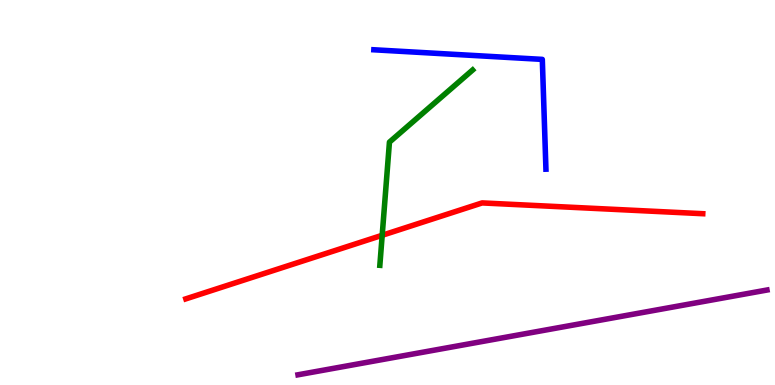[{'lines': ['blue', 'red'], 'intersections': []}, {'lines': ['green', 'red'], 'intersections': [{'x': 4.93, 'y': 3.89}]}, {'lines': ['purple', 'red'], 'intersections': []}, {'lines': ['blue', 'green'], 'intersections': []}, {'lines': ['blue', 'purple'], 'intersections': []}, {'lines': ['green', 'purple'], 'intersections': []}]